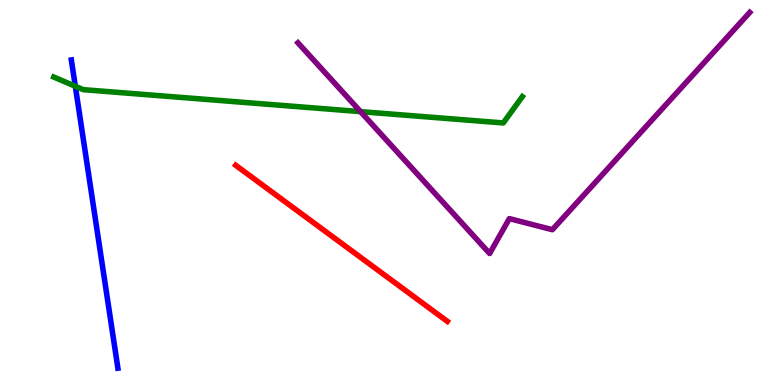[{'lines': ['blue', 'red'], 'intersections': []}, {'lines': ['green', 'red'], 'intersections': []}, {'lines': ['purple', 'red'], 'intersections': []}, {'lines': ['blue', 'green'], 'intersections': [{'x': 0.972, 'y': 7.76}]}, {'lines': ['blue', 'purple'], 'intersections': []}, {'lines': ['green', 'purple'], 'intersections': [{'x': 4.65, 'y': 7.1}]}]